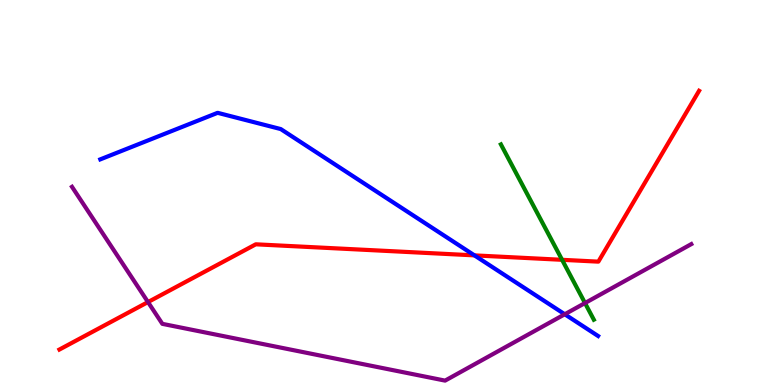[{'lines': ['blue', 'red'], 'intersections': [{'x': 6.12, 'y': 3.37}]}, {'lines': ['green', 'red'], 'intersections': [{'x': 7.25, 'y': 3.25}]}, {'lines': ['purple', 'red'], 'intersections': [{'x': 1.91, 'y': 2.15}]}, {'lines': ['blue', 'green'], 'intersections': []}, {'lines': ['blue', 'purple'], 'intersections': [{'x': 7.29, 'y': 1.84}]}, {'lines': ['green', 'purple'], 'intersections': [{'x': 7.55, 'y': 2.13}]}]